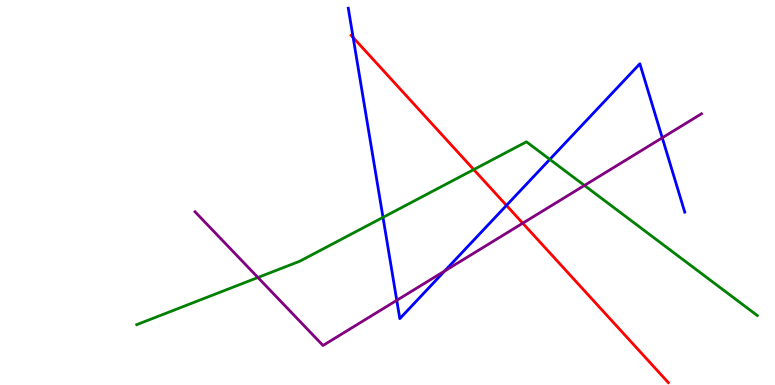[{'lines': ['blue', 'red'], 'intersections': [{'x': 4.56, 'y': 9.03}, {'x': 6.54, 'y': 4.66}]}, {'lines': ['green', 'red'], 'intersections': [{'x': 6.11, 'y': 5.6}]}, {'lines': ['purple', 'red'], 'intersections': [{'x': 6.75, 'y': 4.2}]}, {'lines': ['blue', 'green'], 'intersections': [{'x': 4.94, 'y': 4.35}, {'x': 7.09, 'y': 5.86}]}, {'lines': ['blue', 'purple'], 'intersections': [{'x': 5.12, 'y': 2.2}, {'x': 5.74, 'y': 2.96}, {'x': 8.55, 'y': 6.42}]}, {'lines': ['green', 'purple'], 'intersections': [{'x': 3.33, 'y': 2.79}, {'x': 7.54, 'y': 5.18}]}]